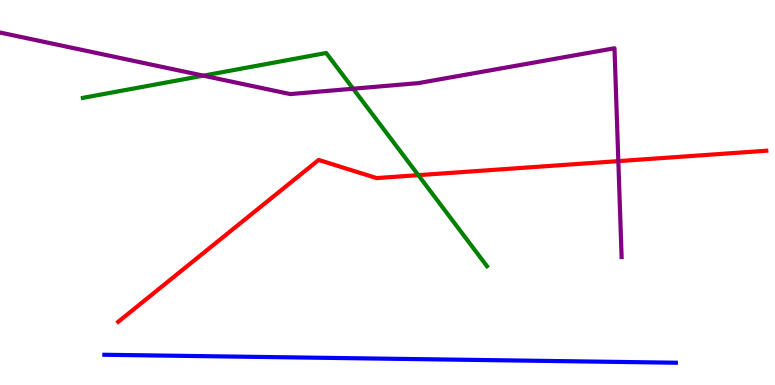[{'lines': ['blue', 'red'], 'intersections': []}, {'lines': ['green', 'red'], 'intersections': [{'x': 5.4, 'y': 5.45}]}, {'lines': ['purple', 'red'], 'intersections': [{'x': 7.98, 'y': 5.82}]}, {'lines': ['blue', 'green'], 'intersections': []}, {'lines': ['blue', 'purple'], 'intersections': []}, {'lines': ['green', 'purple'], 'intersections': [{'x': 2.62, 'y': 8.03}, {'x': 4.56, 'y': 7.7}]}]